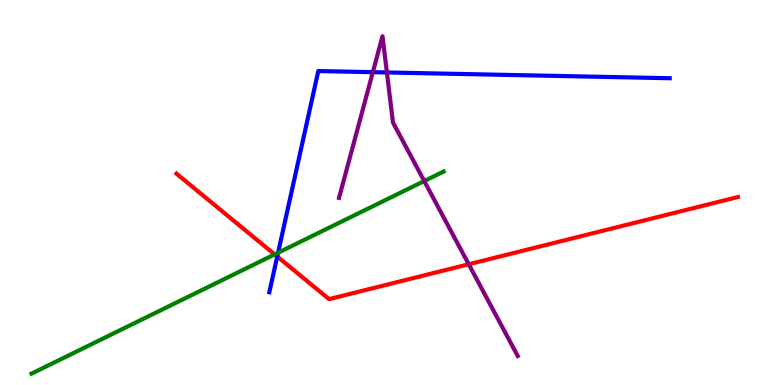[{'lines': ['blue', 'red'], 'intersections': [{'x': 3.58, 'y': 3.34}]}, {'lines': ['green', 'red'], 'intersections': [{'x': 3.54, 'y': 3.39}]}, {'lines': ['purple', 'red'], 'intersections': [{'x': 6.05, 'y': 3.14}]}, {'lines': ['blue', 'green'], 'intersections': [{'x': 3.59, 'y': 3.44}]}, {'lines': ['blue', 'purple'], 'intersections': [{'x': 4.81, 'y': 8.13}, {'x': 4.99, 'y': 8.12}]}, {'lines': ['green', 'purple'], 'intersections': [{'x': 5.47, 'y': 5.3}]}]